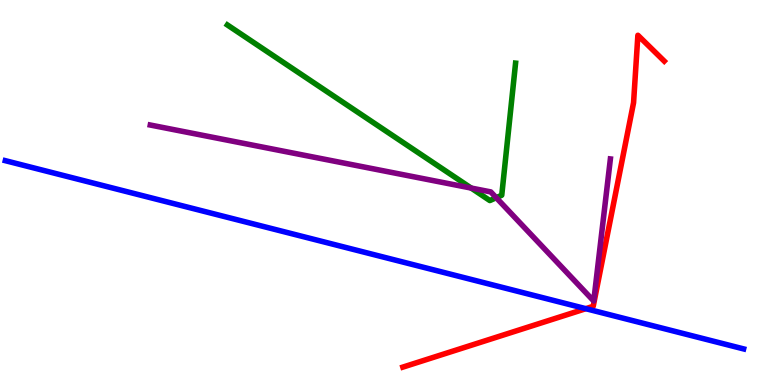[{'lines': ['blue', 'red'], 'intersections': [{'x': 7.56, 'y': 1.98}]}, {'lines': ['green', 'red'], 'intersections': []}, {'lines': ['purple', 'red'], 'intersections': []}, {'lines': ['blue', 'green'], 'intersections': []}, {'lines': ['blue', 'purple'], 'intersections': []}, {'lines': ['green', 'purple'], 'intersections': [{'x': 6.08, 'y': 5.12}, {'x': 6.4, 'y': 4.86}]}]